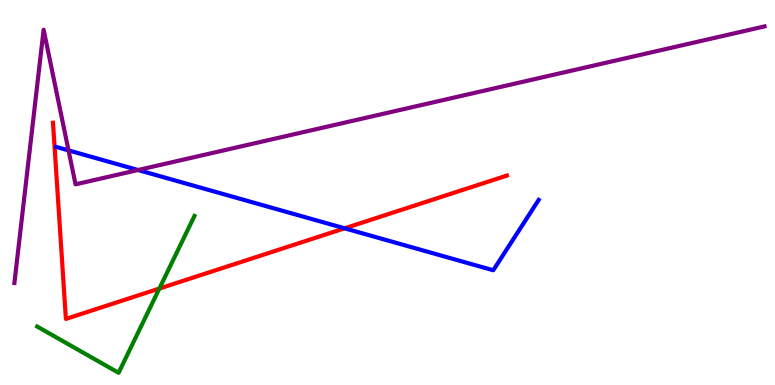[{'lines': ['blue', 'red'], 'intersections': [{'x': 4.45, 'y': 4.07}]}, {'lines': ['green', 'red'], 'intersections': [{'x': 2.06, 'y': 2.51}]}, {'lines': ['purple', 'red'], 'intersections': []}, {'lines': ['blue', 'green'], 'intersections': []}, {'lines': ['blue', 'purple'], 'intersections': [{'x': 0.884, 'y': 6.09}, {'x': 1.78, 'y': 5.58}]}, {'lines': ['green', 'purple'], 'intersections': []}]